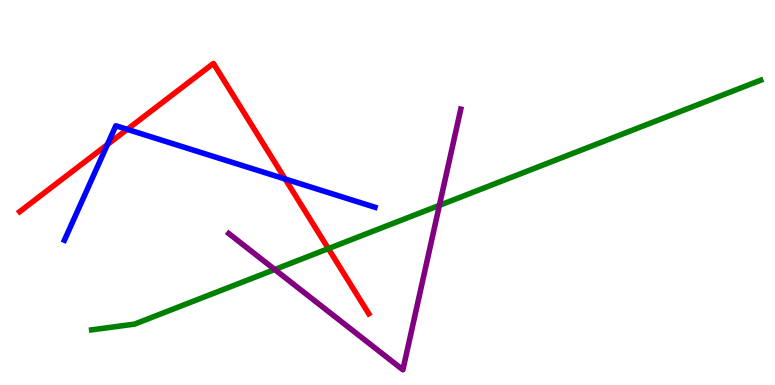[{'lines': ['blue', 'red'], 'intersections': [{'x': 1.39, 'y': 6.25}, {'x': 1.64, 'y': 6.64}, {'x': 3.68, 'y': 5.35}]}, {'lines': ['green', 'red'], 'intersections': [{'x': 4.24, 'y': 3.54}]}, {'lines': ['purple', 'red'], 'intersections': []}, {'lines': ['blue', 'green'], 'intersections': []}, {'lines': ['blue', 'purple'], 'intersections': []}, {'lines': ['green', 'purple'], 'intersections': [{'x': 3.55, 'y': 3.0}, {'x': 5.67, 'y': 4.67}]}]